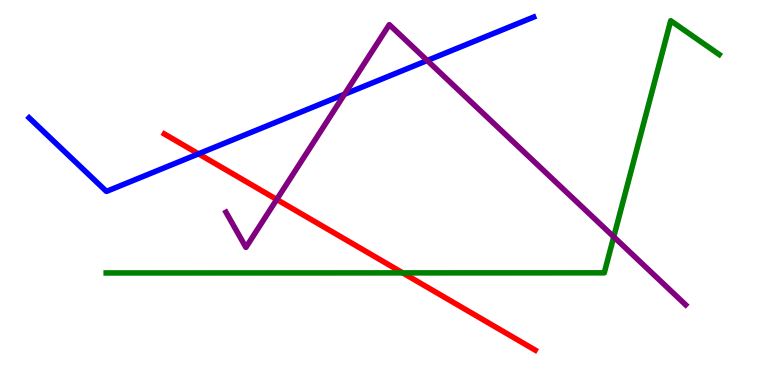[{'lines': ['blue', 'red'], 'intersections': [{'x': 2.56, 'y': 6.0}]}, {'lines': ['green', 'red'], 'intersections': [{'x': 5.2, 'y': 2.91}]}, {'lines': ['purple', 'red'], 'intersections': [{'x': 3.57, 'y': 4.82}]}, {'lines': ['blue', 'green'], 'intersections': []}, {'lines': ['blue', 'purple'], 'intersections': [{'x': 4.44, 'y': 7.55}, {'x': 5.51, 'y': 8.43}]}, {'lines': ['green', 'purple'], 'intersections': [{'x': 7.92, 'y': 3.85}]}]